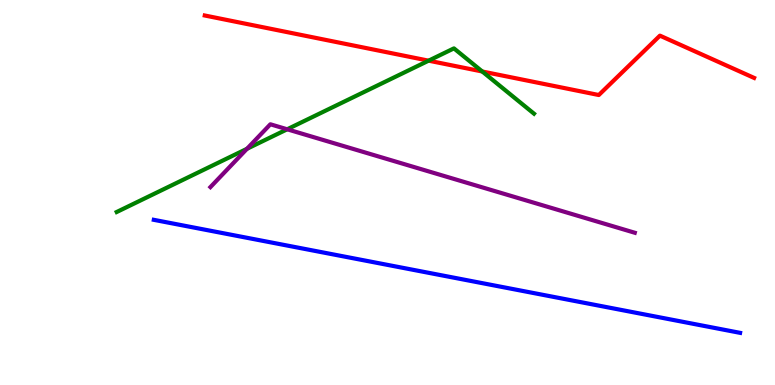[{'lines': ['blue', 'red'], 'intersections': []}, {'lines': ['green', 'red'], 'intersections': [{'x': 5.53, 'y': 8.42}, {'x': 6.22, 'y': 8.14}]}, {'lines': ['purple', 'red'], 'intersections': []}, {'lines': ['blue', 'green'], 'intersections': []}, {'lines': ['blue', 'purple'], 'intersections': []}, {'lines': ['green', 'purple'], 'intersections': [{'x': 3.19, 'y': 6.14}, {'x': 3.71, 'y': 6.64}]}]